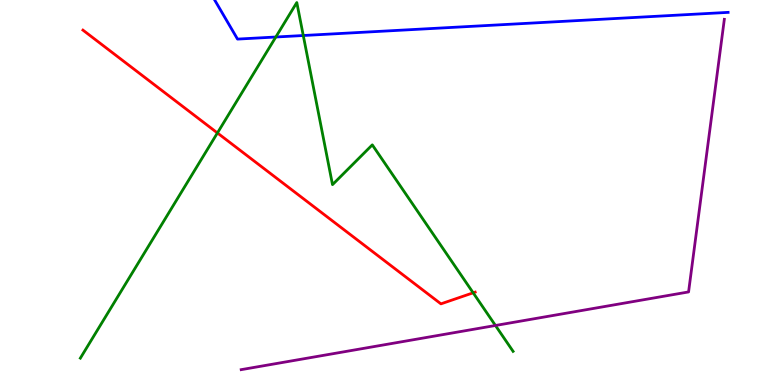[{'lines': ['blue', 'red'], 'intersections': []}, {'lines': ['green', 'red'], 'intersections': [{'x': 2.81, 'y': 6.55}, {'x': 6.11, 'y': 2.39}]}, {'lines': ['purple', 'red'], 'intersections': []}, {'lines': ['blue', 'green'], 'intersections': [{'x': 3.56, 'y': 9.04}, {'x': 3.91, 'y': 9.08}]}, {'lines': ['blue', 'purple'], 'intersections': []}, {'lines': ['green', 'purple'], 'intersections': [{'x': 6.39, 'y': 1.55}]}]